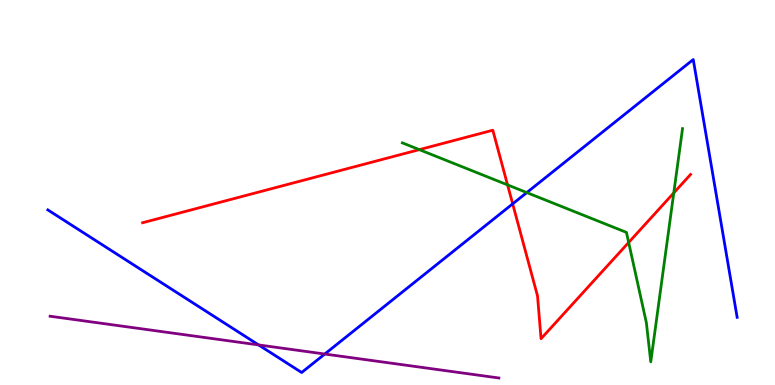[{'lines': ['blue', 'red'], 'intersections': [{'x': 6.62, 'y': 4.71}]}, {'lines': ['green', 'red'], 'intersections': [{'x': 5.41, 'y': 6.11}, {'x': 6.55, 'y': 5.2}, {'x': 8.11, 'y': 3.7}, {'x': 8.69, 'y': 4.99}]}, {'lines': ['purple', 'red'], 'intersections': []}, {'lines': ['blue', 'green'], 'intersections': [{'x': 6.8, 'y': 5.0}]}, {'lines': ['blue', 'purple'], 'intersections': [{'x': 3.34, 'y': 1.04}, {'x': 4.19, 'y': 0.804}]}, {'lines': ['green', 'purple'], 'intersections': []}]